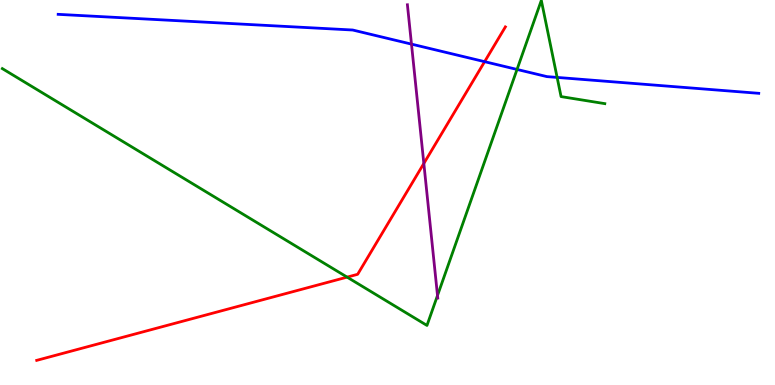[{'lines': ['blue', 'red'], 'intersections': [{'x': 6.25, 'y': 8.4}]}, {'lines': ['green', 'red'], 'intersections': [{'x': 4.48, 'y': 2.8}]}, {'lines': ['purple', 'red'], 'intersections': [{'x': 5.47, 'y': 5.75}]}, {'lines': ['blue', 'green'], 'intersections': [{'x': 6.67, 'y': 8.2}, {'x': 7.19, 'y': 7.99}]}, {'lines': ['blue', 'purple'], 'intersections': [{'x': 5.31, 'y': 8.85}]}, {'lines': ['green', 'purple'], 'intersections': [{'x': 5.65, 'y': 2.32}]}]